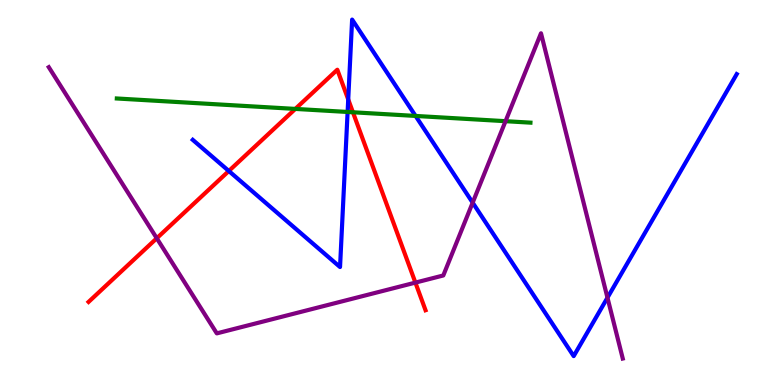[{'lines': ['blue', 'red'], 'intersections': [{'x': 2.95, 'y': 5.56}, {'x': 4.49, 'y': 7.42}]}, {'lines': ['green', 'red'], 'intersections': [{'x': 3.81, 'y': 7.17}, {'x': 4.55, 'y': 7.08}]}, {'lines': ['purple', 'red'], 'intersections': [{'x': 2.02, 'y': 3.81}, {'x': 5.36, 'y': 2.66}]}, {'lines': ['blue', 'green'], 'intersections': [{'x': 4.49, 'y': 7.09}, {'x': 5.36, 'y': 6.99}]}, {'lines': ['blue', 'purple'], 'intersections': [{'x': 6.1, 'y': 4.74}, {'x': 7.84, 'y': 2.27}]}, {'lines': ['green', 'purple'], 'intersections': [{'x': 6.52, 'y': 6.85}]}]